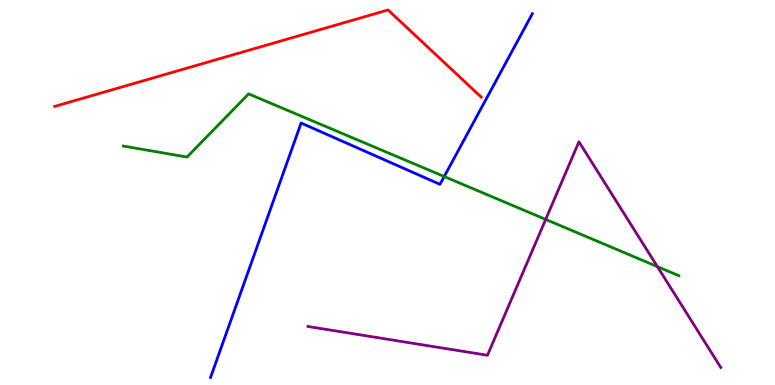[{'lines': ['blue', 'red'], 'intersections': []}, {'lines': ['green', 'red'], 'intersections': []}, {'lines': ['purple', 'red'], 'intersections': []}, {'lines': ['blue', 'green'], 'intersections': [{'x': 5.73, 'y': 5.41}]}, {'lines': ['blue', 'purple'], 'intersections': []}, {'lines': ['green', 'purple'], 'intersections': [{'x': 7.04, 'y': 4.3}, {'x': 8.48, 'y': 3.07}]}]